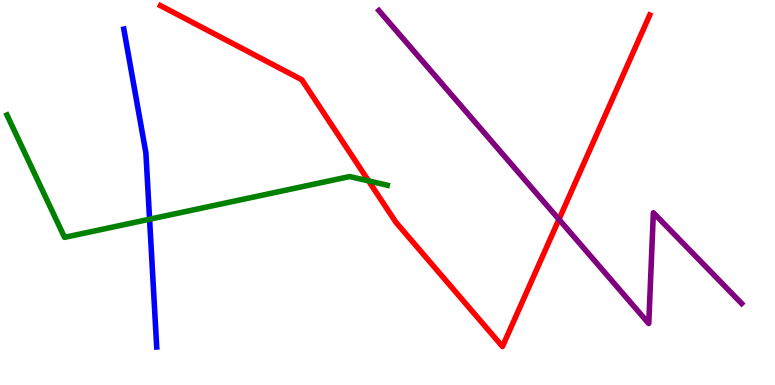[{'lines': ['blue', 'red'], 'intersections': []}, {'lines': ['green', 'red'], 'intersections': [{'x': 4.76, 'y': 5.3}]}, {'lines': ['purple', 'red'], 'intersections': [{'x': 7.21, 'y': 4.3}]}, {'lines': ['blue', 'green'], 'intersections': [{'x': 1.93, 'y': 4.31}]}, {'lines': ['blue', 'purple'], 'intersections': []}, {'lines': ['green', 'purple'], 'intersections': []}]